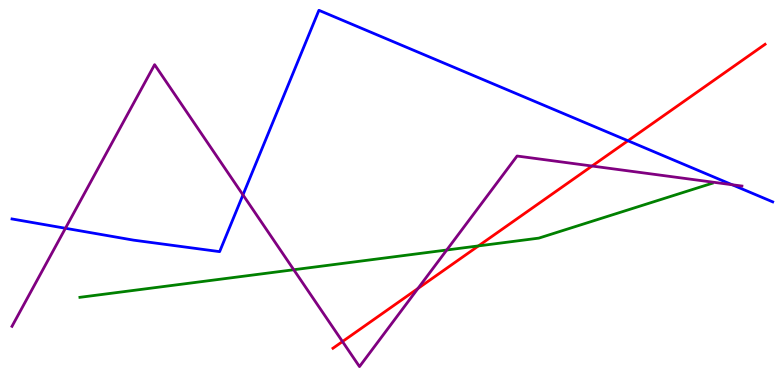[{'lines': ['blue', 'red'], 'intersections': [{'x': 8.1, 'y': 6.34}]}, {'lines': ['green', 'red'], 'intersections': [{'x': 6.17, 'y': 3.61}]}, {'lines': ['purple', 'red'], 'intersections': [{'x': 4.42, 'y': 1.13}, {'x': 5.39, 'y': 2.51}, {'x': 7.64, 'y': 5.69}]}, {'lines': ['blue', 'green'], 'intersections': []}, {'lines': ['blue', 'purple'], 'intersections': [{'x': 0.844, 'y': 4.07}, {'x': 3.14, 'y': 4.94}, {'x': 9.45, 'y': 5.2}]}, {'lines': ['green', 'purple'], 'intersections': [{'x': 3.79, 'y': 2.99}, {'x': 5.76, 'y': 3.51}]}]